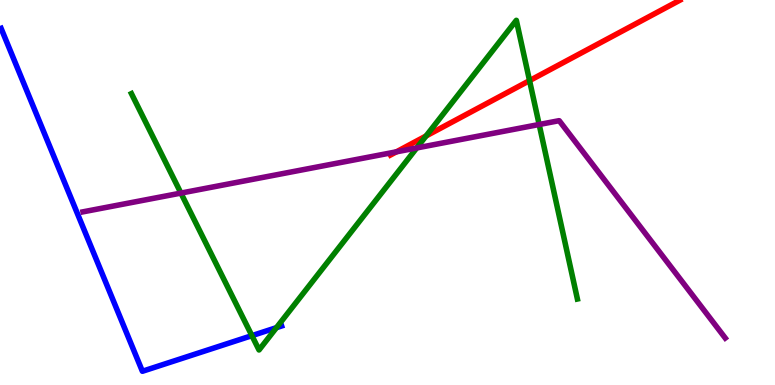[{'lines': ['blue', 'red'], 'intersections': []}, {'lines': ['green', 'red'], 'intersections': [{'x': 5.5, 'y': 6.47}, {'x': 6.83, 'y': 7.91}]}, {'lines': ['purple', 'red'], 'intersections': [{'x': 5.11, 'y': 6.06}]}, {'lines': ['blue', 'green'], 'intersections': [{'x': 3.25, 'y': 1.28}, {'x': 3.57, 'y': 1.49}]}, {'lines': ['blue', 'purple'], 'intersections': []}, {'lines': ['green', 'purple'], 'intersections': [{'x': 2.33, 'y': 4.98}, {'x': 5.38, 'y': 6.16}, {'x': 6.96, 'y': 6.77}]}]